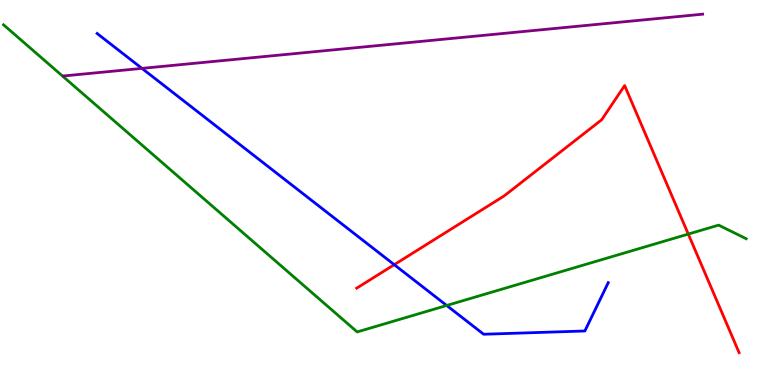[{'lines': ['blue', 'red'], 'intersections': [{'x': 5.09, 'y': 3.13}]}, {'lines': ['green', 'red'], 'intersections': [{'x': 8.88, 'y': 3.92}]}, {'lines': ['purple', 'red'], 'intersections': []}, {'lines': ['blue', 'green'], 'intersections': [{'x': 5.76, 'y': 2.07}]}, {'lines': ['blue', 'purple'], 'intersections': [{'x': 1.83, 'y': 8.22}]}, {'lines': ['green', 'purple'], 'intersections': []}]